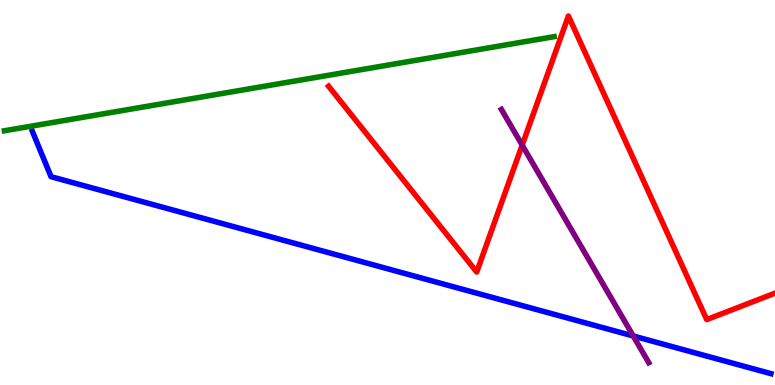[{'lines': ['blue', 'red'], 'intersections': []}, {'lines': ['green', 'red'], 'intersections': []}, {'lines': ['purple', 'red'], 'intersections': [{'x': 6.74, 'y': 6.23}]}, {'lines': ['blue', 'green'], 'intersections': []}, {'lines': ['blue', 'purple'], 'intersections': [{'x': 8.17, 'y': 1.27}]}, {'lines': ['green', 'purple'], 'intersections': []}]